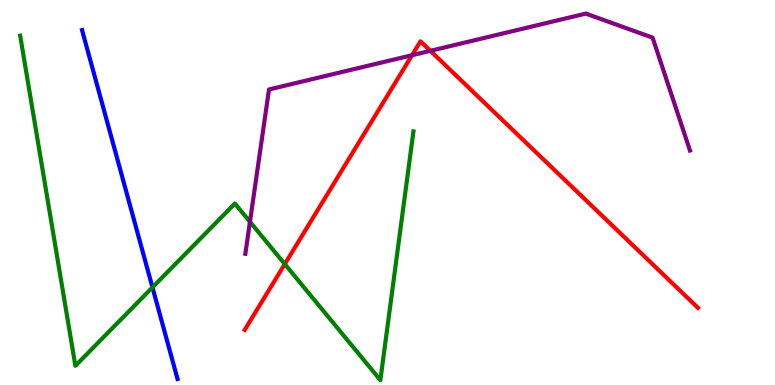[{'lines': ['blue', 'red'], 'intersections': []}, {'lines': ['green', 'red'], 'intersections': [{'x': 3.67, 'y': 3.14}]}, {'lines': ['purple', 'red'], 'intersections': [{'x': 5.32, 'y': 8.57}, {'x': 5.55, 'y': 8.68}]}, {'lines': ['blue', 'green'], 'intersections': [{'x': 1.97, 'y': 2.54}]}, {'lines': ['blue', 'purple'], 'intersections': []}, {'lines': ['green', 'purple'], 'intersections': [{'x': 3.23, 'y': 4.24}]}]